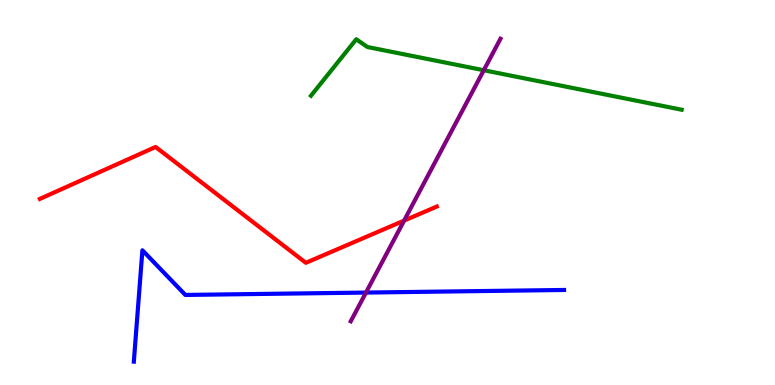[{'lines': ['blue', 'red'], 'intersections': []}, {'lines': ['green', 'red'], 'intersections': []}, {'lines': ['purple', 'red'], 'intersections': [{'x': 5.21, 'y': 4.27}]}, {'lines': ['blue', 'green'], 'intersections': []}, {'lines': ['blue', 'purple'], 'intersections': [{'x': 4.72, 'y': 2.4}]}, {'lines': ['green', 'purple'], 'intersections': [{'x': 6.24, 'y': 8.18}]}]